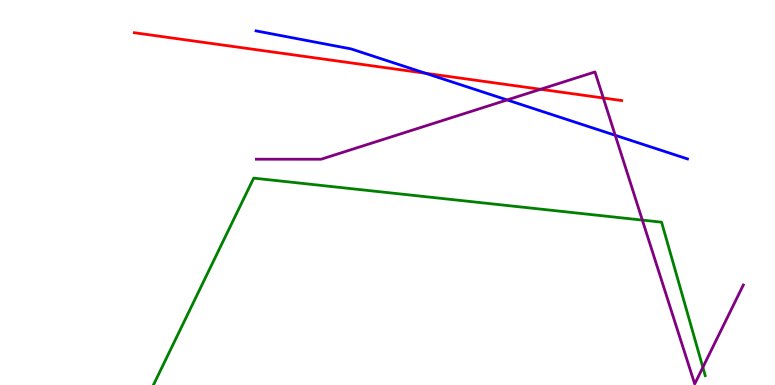[{'lines': ['blue', 'red'], 'intersections': [{'x': 5.49, 'y': 8.1}]}, {'lines': ['green', 'red'], 'intersections': []}, {'lines': ['purple', 'red'], 'intersections': [{'x': 6.98, 'y': 7.68}, {'x': 7.78, 'y': 7.45}]}, {'lines': ['blue', 'green'], 'intersections': []}, {'lines': ['blue', 'purple'], 'intersections': [{'x': 6.54, 'y': 7.4}, {'x': 7.94, 'y': 6.49}]}, {'lines': ['green', 'purple'], 'intersections': [{'x': 8.29, 'y': 4.28}, {'x': 9.07, 'y': 0.459}]}]